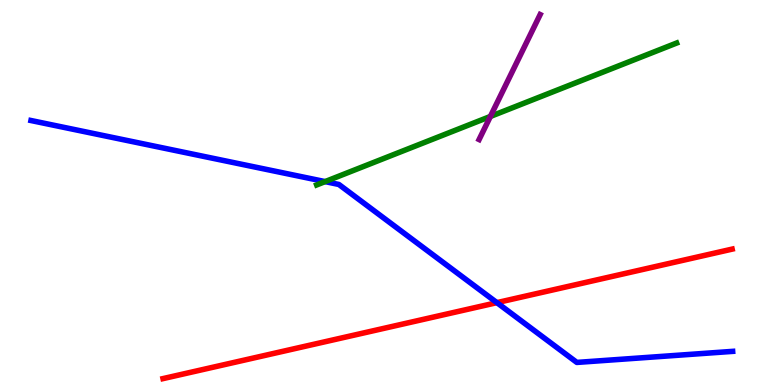[{'lines': ['blue', 'red'], 'intersections': [{'x': 6.41, 'y': 2.14}]}, {'lines': ['green', 'red'], 'intersections': []}, {'lines': ['purple', 'red'], 'intersections': []}, {'lines': ['blue', 'green'], 'intersections': [{'x': 4.19, 'y': 5.28}]}, {'lines': ['blue', 'purple'], 'intersections': []}, {'lines': ['green', 'purple'], 'intersections': [{'x': 6.33, 'y': 6.98}]}]